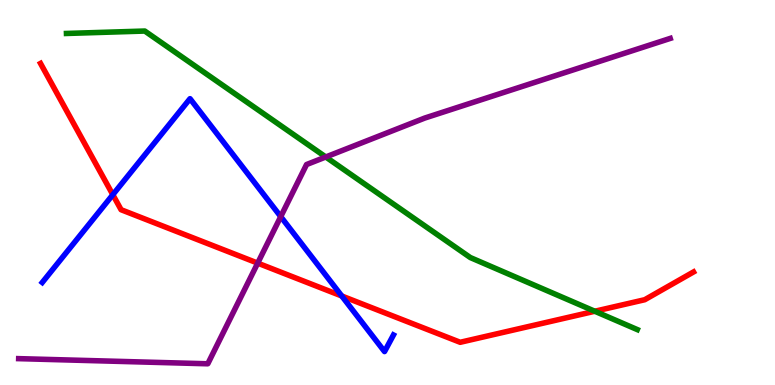[{'lines': ['blue', 'red'], 'intersections': [{'x': 1.46, 'y': 4.94}, {'x': 4.41, 'y': 2.31}]}, {'lines': ['green', 'red'], 'intersections': [{'x': 7.67, 'y': 1.92}]}, {'lines': ['purple', 'red'], 'intersections': [{'x': 3.33, 'y': 3.17}]}, {'lines': ['blue', 'green'], 'intersections': []}, {'lines': ['blue', 'purple'], 'intersections': [{'x': 3.62, 'y': 4.37}]}, {'lines': ['green', 'purple'], 'intersections': [{'x': 4.2, 'y': 5.92}]}]